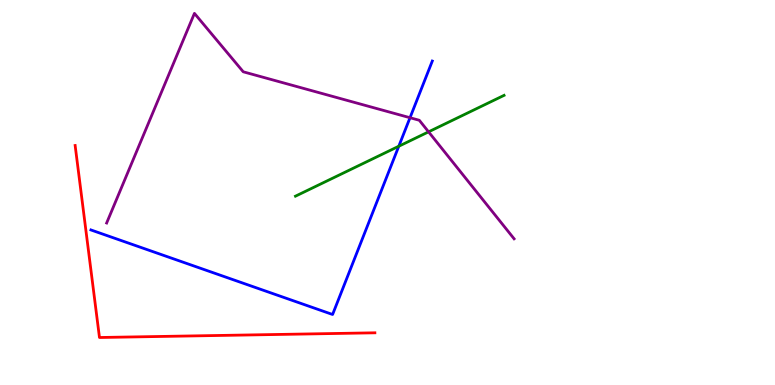[{'lines': ['blue', 'red'], 'intersections': []}, {'lines': ['green', 'red'], 'intersections': []}, {'lines': ['purple', 'red'], 'intersections': []}, {'lines': ['blue', 'green'], 'intersections': [{'x': 5.15, 'y': 6.2}]}, {'lines': ['blue', 'purple'], 'intersections': [{'x': 5.29, 'y': 6.94}]}, {'lines': ['green', 'purple'], 'intersections': [{'x': 5.53, 'y': 6.58}]}]